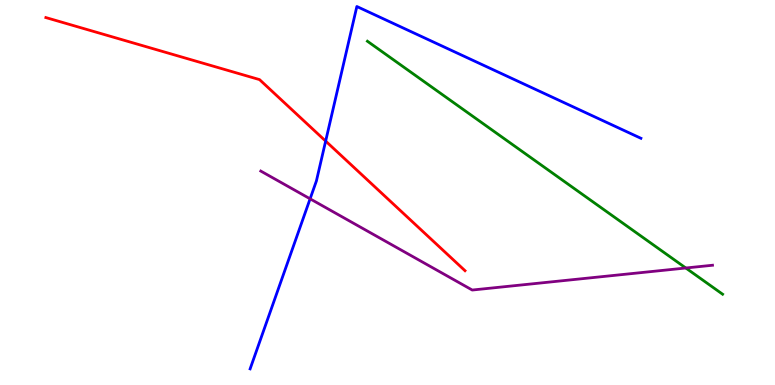[{'lines': ['blue', 'red'], 'intersections': [{'x': 4.2, 'y': 6.34}]}, {'lines': ['green', 'red'], 'intersections': []}, {'lines': ['purple', 'red'], 'intersections': []}, {'lines': ['blue', 'green'], 'intersections': []}, {'lines': ['blue', 'purple'], 'intersections': [{'x': 4.0, 'y': 4.84}]}, {'lines': ['green', 'purple'], 'intersections': [{'x': 8.85, 'y': 3.04}]}]